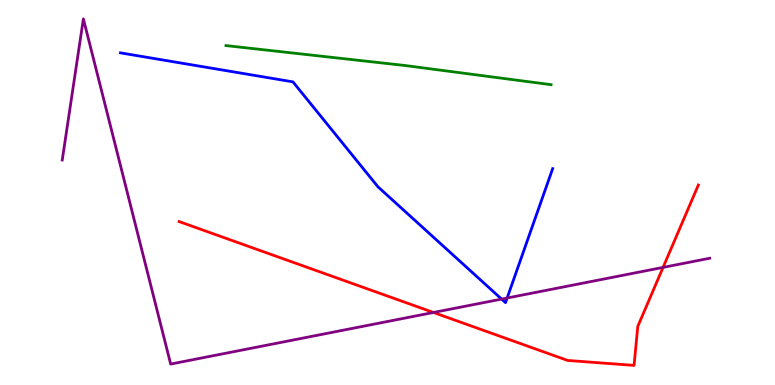[{'lines': ['blue', 'red'], 'intersections': []}, {'lines': ['green', 'red'], 'intersections': []}, {'lines': ['purple', 'red'], 'intersections': [{'x': 5.59, 'y': 1.88}, {'x': 8.56, 'y': 3.05}]}, {'lines': ['blue', 'green'], 'intersections': []}, {'lines': ['blue', 'purple'], 'intersections': [{'x': 6.47, 'y': 2.23}, {'x': 6.54, 'y': 2.26}]}, {'lines': ['green', 'purple'], 'intersections': []}]